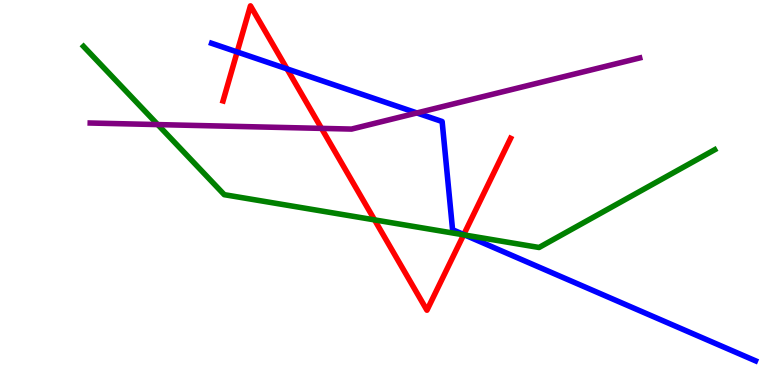[{'lines': ['blue', 'red'], 'intersections': [{'x': 3.06, 'y': 8.65}, {'x': 3.7, 'y': 8.21}, {'x': 5.98, 'y': 3.91}]}, {'lines': ['green', 'red'], 'intersections': [{'x': 4.83, 'y': 4.29}, {'x': 5.98, 'y': 3.9}]}, {'lines': ['purple', 'red'], 'intersections': [{'x': 4.15, 'y': 6.67}]}, {'lines': ['blue', 'green'], 'intersections': [{'x': 6.0, 'y': 3.9}]}, {'lines': ['blue', 'purple'], 'intersections': [{'x': 5.38, 'y': 7.07}]}, {'lines': ['green', 'purple'], 'intersections': [{'x': 2.04, 'y': 6.76}]}]